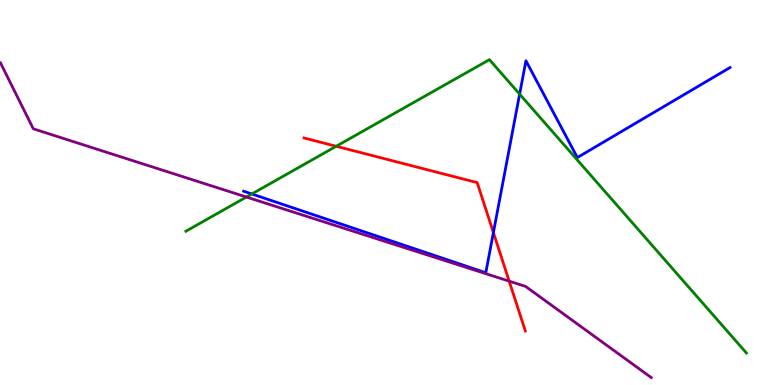[{'lines': ['blue', 'red'], 'intersections': [{'x': 6.37, 'y': 3.96}]}, {'lines': ['green', 'red'], 'intersections': [{'x': 4.34, 'y': 6.2}]}, {'lines': ['purple', 'red'], 'intersections': [{'x': 6.57, 'y': 2.7}]}, {'lines': ['blue', 'green'], 'intersections': [{'x': 3.25, 'y': 4.96}, {'x': 6.7, 'y': 7.55}]}, {'lines': ['blue', 'purple'], 'intersections': []}, {'lines': ['green', 'purple'], 'intersections': [{'x': 3.18, 'y': 4.88}]}]